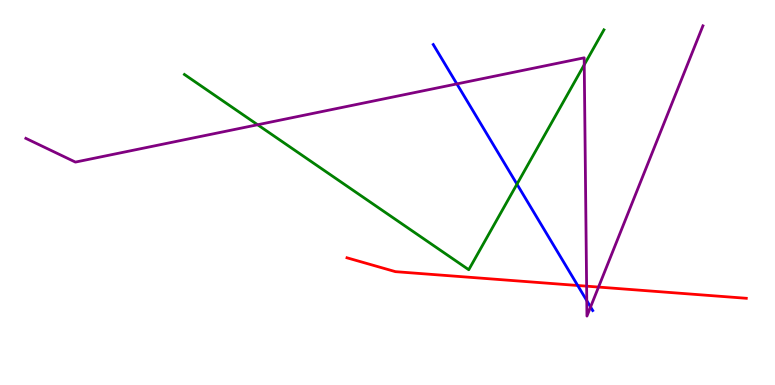[{'lines': ['blue', 'red'], 'intersections': [{'x': 7.45, 'y': 2.58}]}, {'lines': ['green', 'red'], 'intersections': []}, {'lines': ['purple', 'red'], 'intersections': [{'x': 7.57, 'y': 2.57}, {'x': 7.72, 'y': 2.54}]}, {'lines': ['blue', 'green'], 'intersections': [{'x': 6.67, 'y': 5.22}]}, {'lines': ['blue', 'purple'], 'intersections': [{'x': 5.9, 'y': 7.82}, {'x': 7.57, 'y': 2.19}, {'x': 7.62, 'y': 2.03}]}, {'lines': ['green', 'purple'], 'intersections': [{'x': 3.32, 'y': 6.76}, {'x': 7.54, 'y': 8.32}]}]